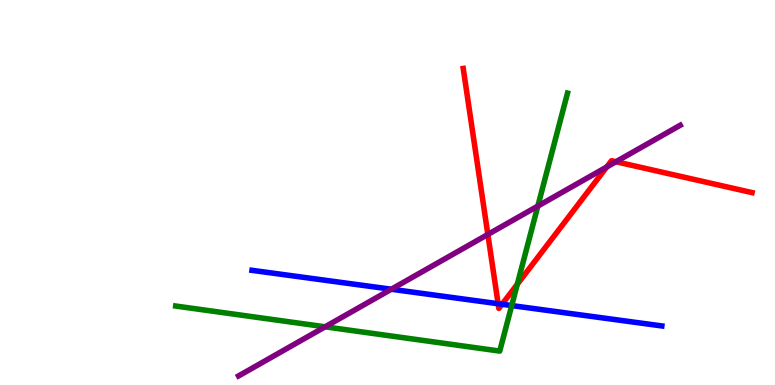[{'lines': ['blue', 'red'], 'intersections': [{'x': 6.43, 'y': 2.11}, {'x': 6.48, 'y': 2.1}]}, {'lines': ['green', 'red'], 'intersections': [{'x': 6.67, 'y': 2.62}]}, {'lines': ['purple', 'red'], 'intersections': [{'x': 6.29, 'y': 3.91}, {'x': 7.83, 'y': 5.66}, {'x': 7.95, 'y': 5.8}]}, {'lines': ['blue', 'green'], 'intersections': [{'x': 6.6, 'y': 2.06}]}, {'lines': ['blue', 'purple'], 'intersections': [{'x': 5.05, 'y': 2.49}]}, {'lines': ['green', 'purple'], 'intersections': [{'x': 4.2, 'y': 1.51}, {'x': 6.94, 'y': 4.65}]}]